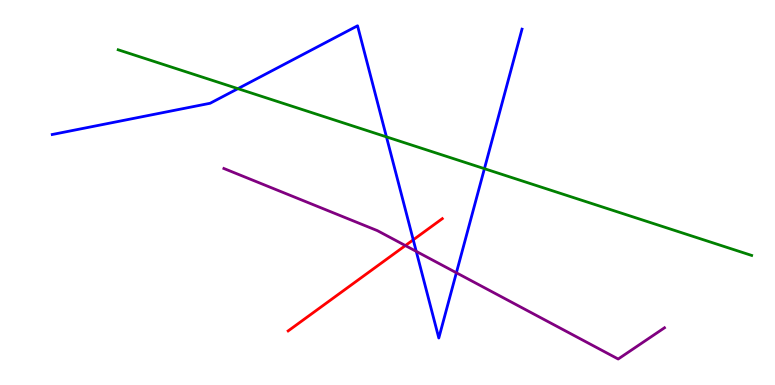[{'lines': ['blue', 'red'], 'intersections': [{'x': 5.33, 'y': 3.77}]}, {'lines': ['green', 'red'], 'intersections': []}, {'lines': ['purple', 'red'], 'intersections': [{'x': 5.23, 'y': 3.62}]}, {'lines': ['blue', 'green'], 'intersections': [{'x': 3.07, 'y': 7.7}, {'x': 4.99, 'y': 6.44}, {'x': 6.25, 'y': 5.62}]}, {'lines': ['blue', 'purple'], 'intersections': [{'x': 5.37, 'y': 3.47}, {'x': 5.89, 'y': 2.92}]}, {'lines': ['green', 'purple'], 'intersections': []}]